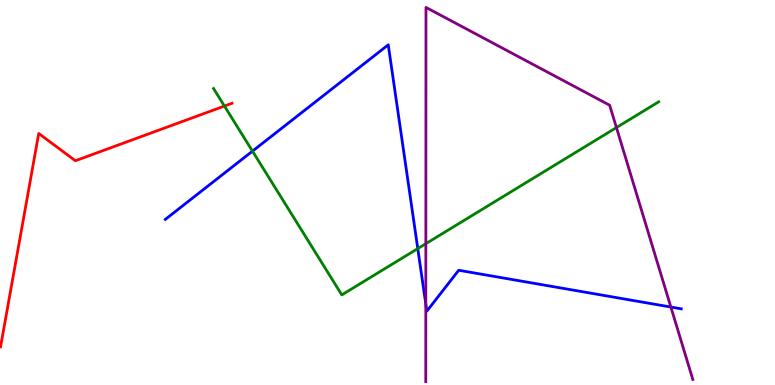[{'lines': ['blue', 'red'], 'intersections': []}, {'lines': ['green', 'red'], 'intersections': [{'x': 2.9, 'y': 7.25}]}, {'lines': ['purple', 'red'], 'intersections': []}, {'lines': ['blue', 'green'], 'intersections': [{'x': 3.26, 'y': 6.07}, {'x': 5.39, 'y': 3.54}]}, {'lines': ['blue', 'purple'], 'intersections': [{'x': 5.49, 'y': 2.1}, {'x': 8.66, 'y': 2.02}]}, {'lines': ['green', 'purple'], 'intersections': [{'x': 5.49, 'y': 3.67}, {'x': 7.95, 'y': 6.69}]}]